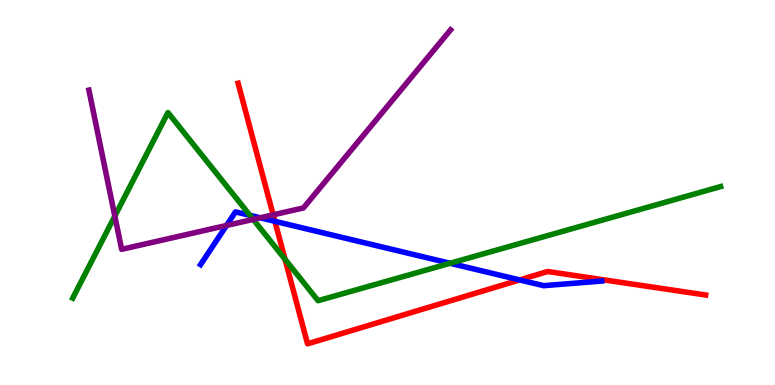[{'lines': ['blue', 'red'], 'intersections': [{'x': 3.55, 'y': 4.25}, {'x': 6.71, 'y': 2.73}]}, {'lines': ['green', 'red'], 'intersections': [{'x': 3.68, 'y': 3.27}]}, {'lines': ['purple', 'red'], 'intersections': [{'x': 3.52, 'y': 4.42}]}, {'lines': ['blue', 'green'], 'intersections': [{'x': 3.23, 'y': 4.41}, {'x': 5.81, 'y': 3.16}]}, {'lines': ['blue', 'purple'], 'intersections': [{'x': 2.92, 'y': 4.14}, {'x': 3.36, 'y': 4.34}]}, {'lines': ['green', 'purple'], 'intersections': [{'x': 1.48, 'y': 4.39}, {'x': 3.27, 'y': 4.3}]}]